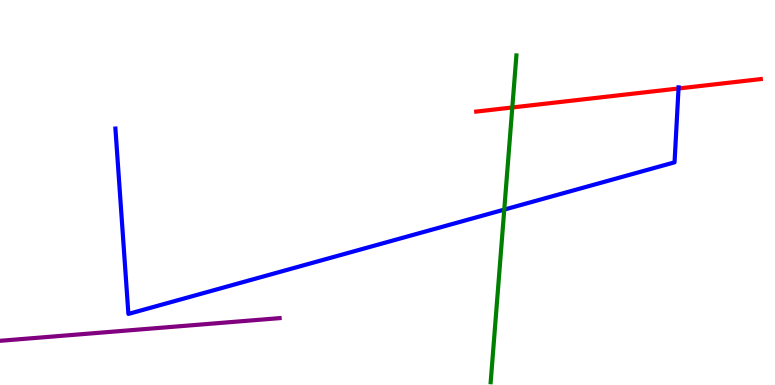[{'lines': ['blue', 'red'], 'intersections': [{'x': 8.76, 'y': 7.7}]}, {'lines': ['green', 'red'], 'intersections': [{'x': 6.61, 'y': 7.21}]}, {'lines': ['purple', 'red'], 'intersections': []}, {'lines': ['blue', 'green'], 'intersections': [{'x': 6.51, 'y': 4.56}]}, {'lines': ['blue', 'purple'], 'intersections': []}, {'lines': ['green', 'purple'], 'intersections': []}]